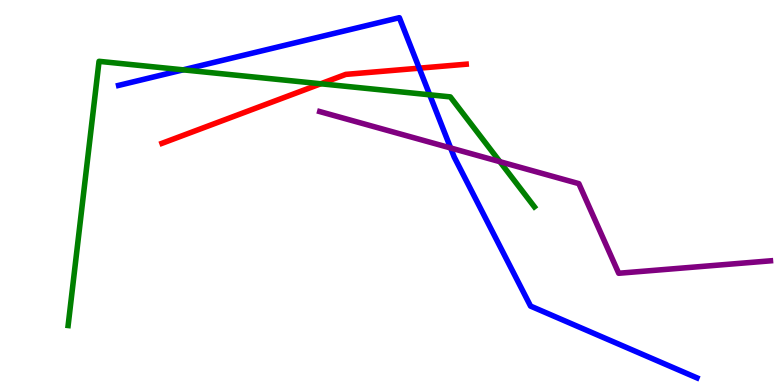[{'lines': ['blue', 'red'], 'intersections': [{'x': 5.41, 'y': 8.23}]}, {'lines': ['green', 'red'], 'intersections': [{'x': 4.14, 'y': 7.82}]}, {'lines': ['purple', 'red'], 'intersections': []}, {'lines': ['blue', 'green'], 'intersections': [{'x': 2.36, 'y': 8.19}, {'x': 5.54, 'y': 7.54}]}, {'lines': ['blue', 'purple'], 'intersections': [{'x': 5.81, 'y': 6.16}]}, {'lines': ['green', 'purple'], 'intersections': [{'x': 6.45, 'y': 5.8}]}]